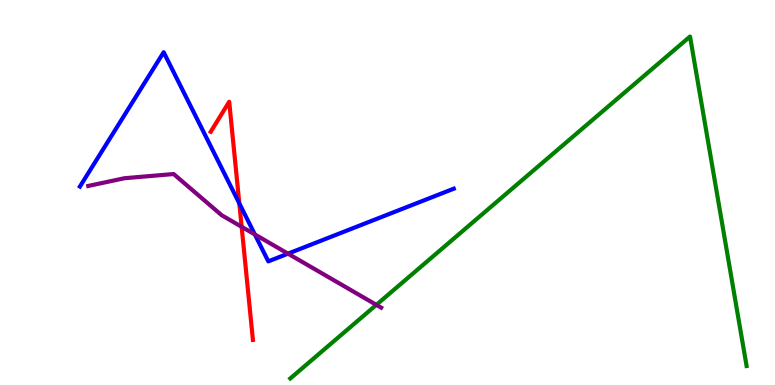[{'lines': ['blue', 'red'], 'intersections': [{'x': 3.09, 'y': 4.72}]}, {'lines': ['green', 'red'], 'intersections': []}, {'lines': ['purple', 'red'], 'intersections': [{'x': 3.12, 'y': 4.11}]}, {'lines': ['blue', 'green'], 'intersections': []}, {'lines': ['blue', 'purple'], 'intersections': [{'x': 3.29, 'y': 3.91}, {'x': 3.72, 'y': 3.41}]}, {'lines': ['green', 'purple'], 'intersections': [{'x': 4.86, 'y': 2.08}]}]